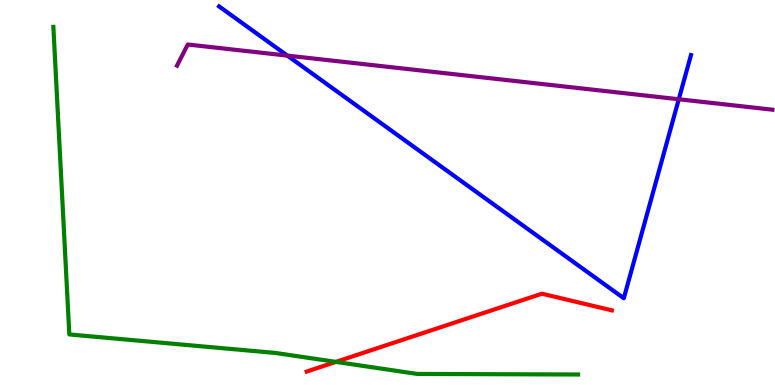[{'lines': ['blue', 'red'], 'intersections': []}, {'lines': ['green', 'red'], 'intersections': [{'x': 4.33, 'y': 0.6}]}, {'lines': ['purple', 'red'], 'intersections': []}, {'lines': ['blue', 'green'], 'intersections': []}, {'lines': ['blue', 'purple'], 'intersections': [{'x': 3.71, 'y': 8.56}, {'x': 8.76, 'y': 7.42}]}, {'lines': ['green', 'purple'], 'intersections': []}]